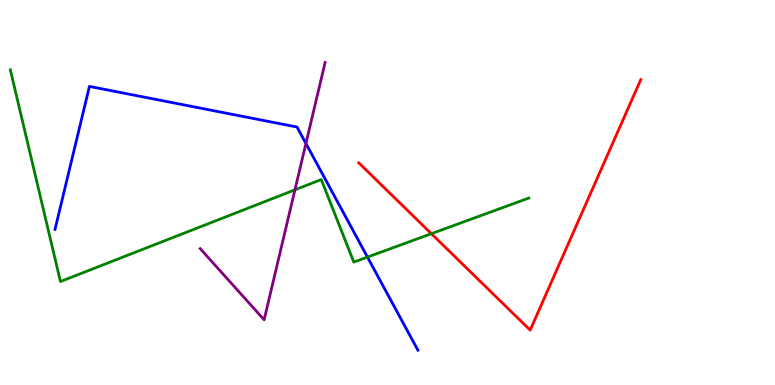[{'lines': ['blue', 'red'], 'intersections': []}, {'lines': ['green', 'red'], 'intersections': [{'x': 5.57, 'y': 3.93}]}, {'lines': ['purple', 'red'], 'intersections': []}, {'lines': ['blue', 'green'], 'intersections': [{'x': 4.74, 'y': 3.32}]}, {'lines': ['blue', 'purple'], 'intersections': [{'x': 3.95, 'y': 6.27}]}, {'lines': ['green', 'purple'], 'intersections': [{'x': 3.81, 'y': 5.07}]}]